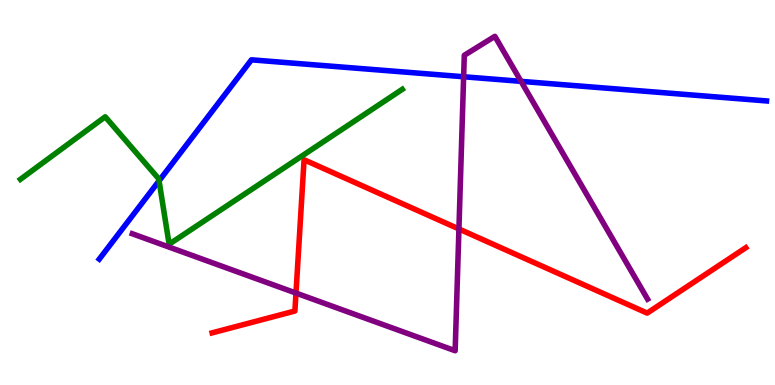[{'lines': ['blue', 'red'], 'intersections': []}, {'lines': ['green', 'red'], 'intersections': []}, {'lines': ['purple', 'red'], 'intersections': [{'x': 3.82, 'y': 2.39}, {'x': 5.92, 'y': 4.05}]}, {'lines': ['blue', 'green'], 'intersections': [{'x': 2.05, 'y': 5.3}]}, {'lines': ['blue', 'purple'], 'intersections': [{'x': 5.98, 'y': 8.01}, {'x': 6.72, 'y': 7.89}]}, {'lines': ['green', 'purple'], 'intersections': []}]